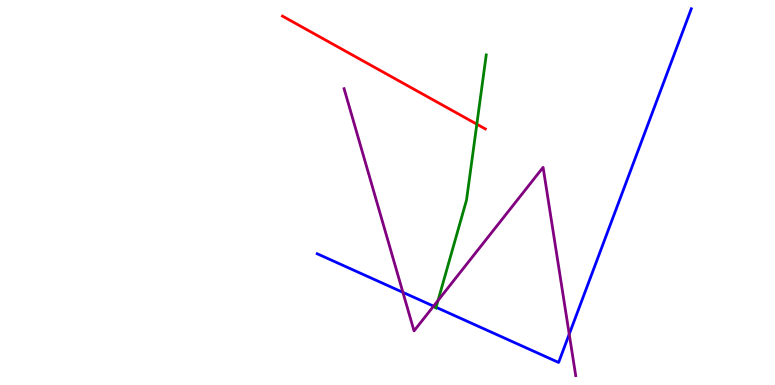[{'lines': ['blue', 'red'], 'intersections': []}, {'lines': ['green', 'red'], 'intersections': [{'x': 6.15, 'y': 6.77}]}, {'lines': ['purple', 'red'], 'intersections': []}, {'lines': ['blue', 'green'], 'intersections': [{'x': 5.63, 'y': 2.02}]}, {'lines': ['blue', 'purple'], 'intersections': [{'x': 5.2, 'y': 2.41}, {'x': 5.59, 'y': 2.05}, {'x': 7.34, 'y': 1.32}]}, {'lines': ['green', 'purple'], 'intersections': [{'x': 5.65, 'y': 2.19}]}]